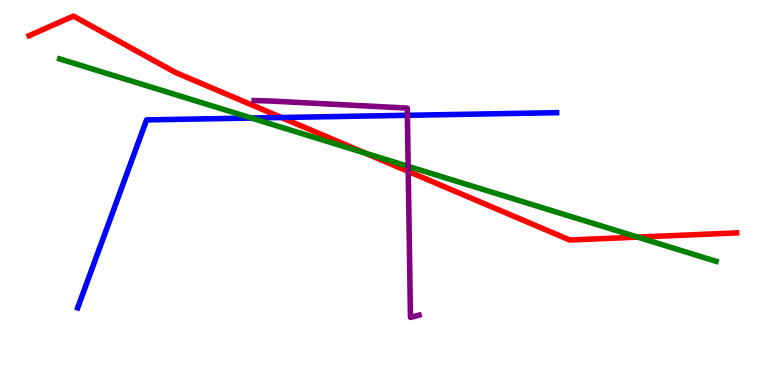[{'lines': ['blue', 'red'], 'intersections': [{'x': 3.63, 'y': 6.95}]}, {'lines': ['green', 'red'], 'intersections': [{'x': 4.71, 'y': 6.02}, {'x': 8.23, 'y': 3.84}]}, {'lines': ['purple', 'red'], 'intersections': [{'x': 5.27, 'y': 5.55}]}, {'lines': ['blue', 'green'], 'intersections': [{'x': 3.24, 'y': 6.93}]}, {'lines': ['blue', 'purple'], 'intersections': [{'x': 5.26, 'y': 7.01}]}, {'lines': ['green', 'purple'], 'intersections': [{'x': 5.27, 'y': 5.68}]}]